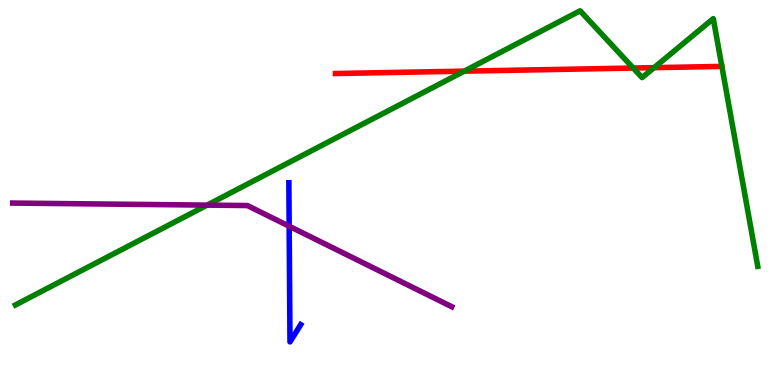[{'lines': ['blue', 'red'], 'intersections': []}, {'lines': ['green', 'red'], 'intersections': [{'x': 5.99, 'y': 8.15}, {'x': 8.17, 'y': 8.23}, {'x': 8.44, 'y': 8.24}]}, {'lines': ['purple', 'red'], 'intersections': []}, {'lines': ['blue', 'green'], 'intersections': []}, {'lines': ['blue', 'purple'], 'intersections': [{'x': 3.73, 'y': 4.12}]}, {'lines': ['green', 'purple'], 'intersections': [{'x': 2.67, 'y': 4.67}]}]